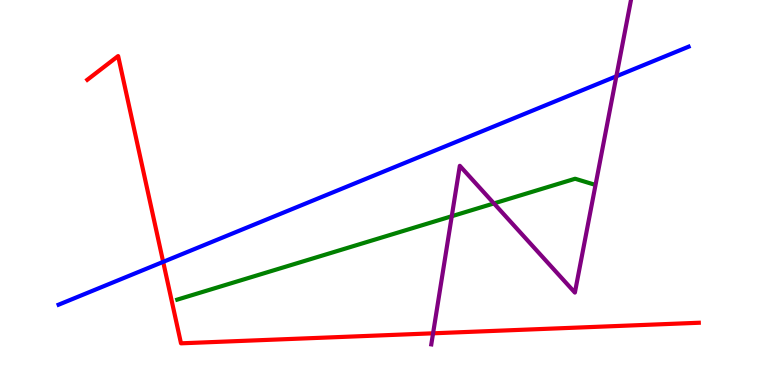[{'lines': ['blue', 'red'], 'intersections': [{'x': 2.11, 'y': 3.2}]}, {'lines': ['green', 'red'], 'intersections': []}, {'lines': ['purple', 'red'], 'intersections': [{'x': 5.59, 'y': 1.34}]}, {'lines': ['blue', 'green'], 'intersections': []}, {'lines': ['blue', 'purple'], 'intersections': [{'x': 7.95, 'y': 8.02}]}, {'lines': ['green', 'purple'], 'intersections': [{'x': 5.83, 'y': 4.38}, {'x': 6.37, 'y': 4.72}]}]